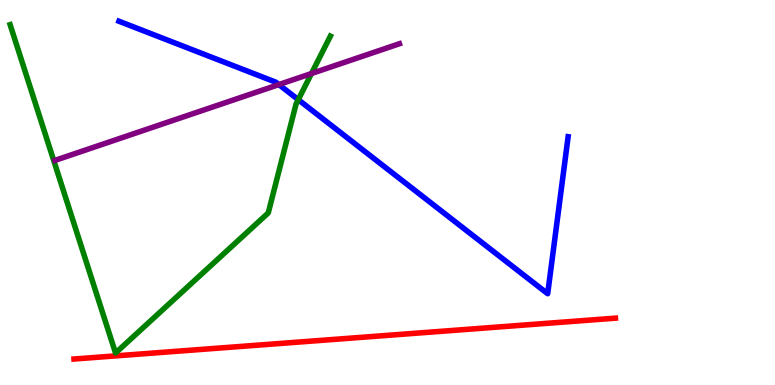[{'lines': ['blue', 'red'], 'intersections': []}, {'lines': ['green', 'red'], 'intersections': []}, {'lines': ['purple', 'red'], 'intersections': []}, {'lines': ['blue', 'green'], 'intersections': [{'x': 3.85, 'y': 7.41}]}, {'lines': ['blue', 'purple'], 'intersections': [{'x': 3.6, 'y': 7.8}]}, {'lines': ['green', 'purple'], 'intersections': [{'x': 4.02, 'y': 8.09}]}]